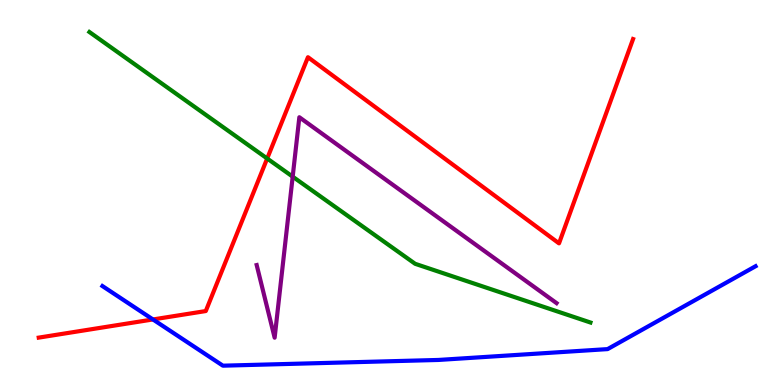[{'lines': ['blue', 'red'], 'intersections': [{'x': 1.97, 'y': 1.7}]}, {'lines': ['green', 'red'], 'intersections': [{'x': 3.45, 'y': 5.88}]}, {'lines': ['purple', 'red'], 'intersections': []}, {'lines': ['blue', 'green'], 'intersections': []}, {'lines': ['blue', 'purple'], 'intersections': []}, {'lines': ['green', 'purple'], 'intersections': [{'x': 3.78, 'y': 5.41}]}]